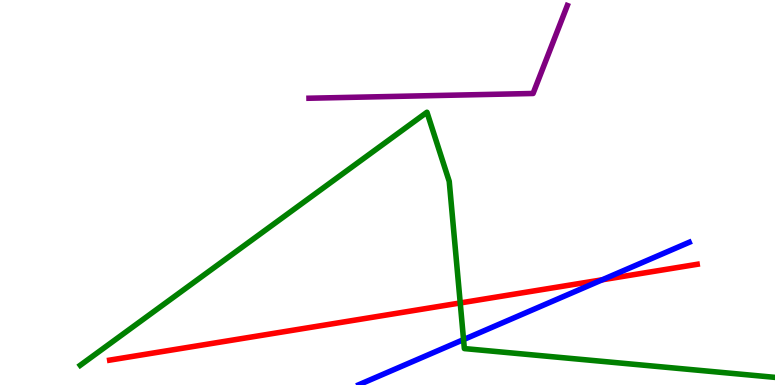[{'lines': ['blue', 'red'], 'intersections': [{'x': 7.77, 'y': 2.73}]}, {'lines': ['green', 'red'], 'intersections': [{'x': 5.94, 'y': 2.13}]}, {'lines': ['purple', 'red'], 'intersections': []}, {'lines': ['blue', 'green'], 'intersections': [{'x': 5.98, 'y': 1.18}]}, {'lines': ['blue', 'purple'], 'intersections': []}, {'lines': ['green', 'purple'], 'intersections': []}]